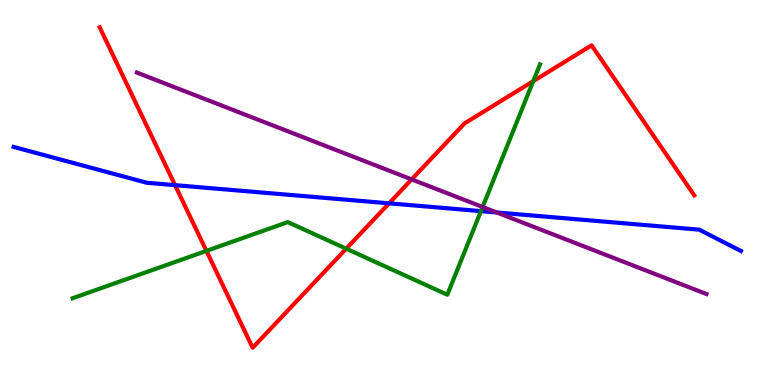[{'lines': ['blue', 'red'], 'intersections': [{'x': 2.26, 'y': 5.19}, {'x': 5.02, 'y': 4.72}]}, {'lines': ['green', 'red'], 'intersections': [{'x': 2.66, 'y': 3.48}, {'x': 4.47, 'y': 3.54}, {'x': 6.88, 'y': 7.89}]}, {'lines': ['purple', 'red'], 'intersections': [{'x': 5.31, 'y': 5.34}]}, {'lines': ['blue', 'green'], 'intersections': [{'x': 6.21, 'y': 4.52}]}, {'lines': ['blue', 'purple'], 'intersections': [{'x': 6.41, 'y': 4.48}]}, {'lines': ['green', 'purple'], 'intersections': [{'x': 6.23, 'y': 4.62}]}]